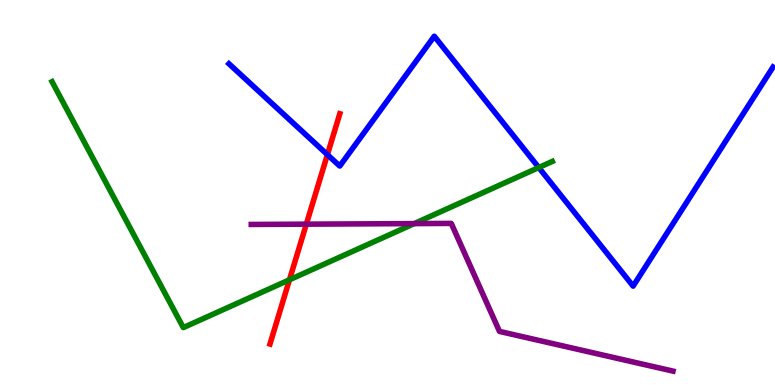[{'lines': ['blue', 'red'], 'intersections': [{'x': 4.22, 'y': 5.98}]}, {'lines': ['green', 'red'], 'intersections': [{'x': 3.73, 'y': 2.73}]}, {'lines': ['purple', 'red'], 'intersections': [{'x': 3.95, 'y': 4.18}]}, {'lines': ['blue', 'green'], 'intersections': [{'x': 6.95, 'y': 5.65}]}, {'lines': ['blue', 'purple'], 'intersections': []}, {'lines': ['green', 'purple'], 'intersections': [{'x': 5.35, 'y': 4.19}]}]